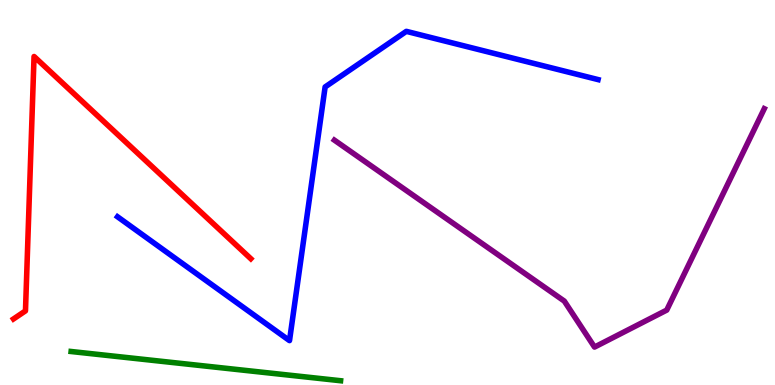[{'lines': ['blue', 'red'], 'intersections': []}, {'lines': ['green', 'red'], 'intersections': []}, {'lines': ['purple', 'red'], 'intersections': []}, {'lines': ['blue', 'green'], 'intersections': []}, {'lines': ['blue', 'purple'], 'intersections': []}, {'lines': ['green', 'purple'], 'intersections': []}]